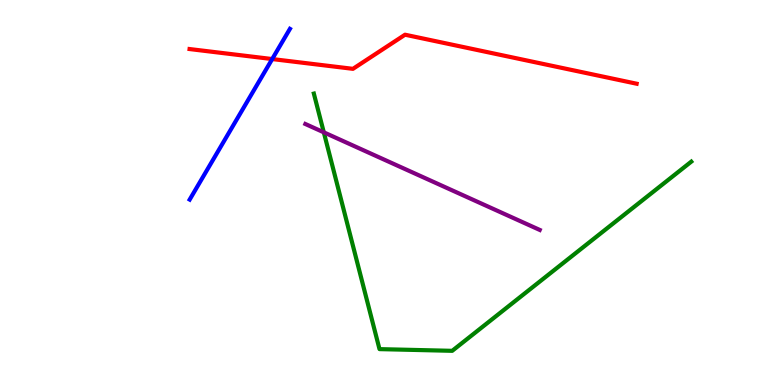[{'lines': ['blue', 'red'], 'intersections': [{'x': 3.51, 'y': 8.47}]}, {'lines': ['green', 'red'], 'intersections': []}, {'lines': ['purple', 'red'], 'intersections': []}, {'lines': ['blue', 'green'], 'intersections': []}, {'lines': ['blue', 'purple'], 'intersections': []}, {'lines': ['green', 'purple'], 'intersections': [{'x': 4.18, 'y': 6.56}]}]